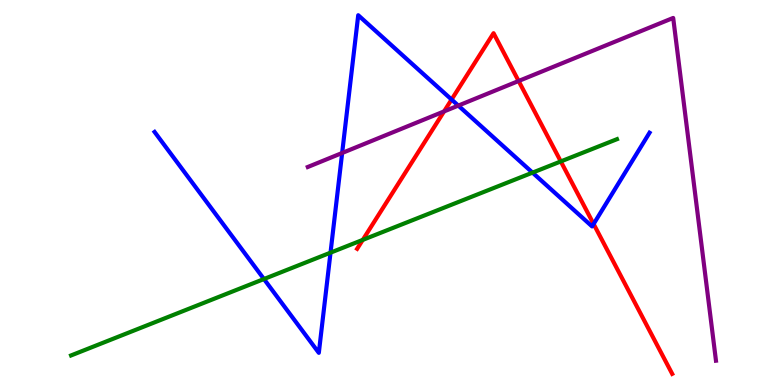[{'lines': ['blue', 'red'], 'intersections': [{'x': 5.83, 'y': 7.41}, {'x': 7.66, 'y': 4.18}]}, {'lines': ['green', 'red'], 'intersections': [{'x': 4.68, 'y': 3.77}, {'x': 7.24, 'y': 5.81}]}, {'lines': ['purple', 'red'], 'intersections': [{'x': 5.73, 'y': 7.11}, {'x': 6.69, 'y': 7.9}]}, {'lines': ['blue', 'green'], 'intersections': [{'x': 3.41, 'y': 2.75}, {'x': 4.26, 'y': 3.44}, {'x': 6.87, 'y': 5.52}]}, {'lines': ['blue', 'purple'], 'intersections': [{'x': 4.41, 'y': 6.03}, {'x': 5.91, 'y': 7.26}]}, {'lines': ['green', 'purple'], 'intersections': []}]